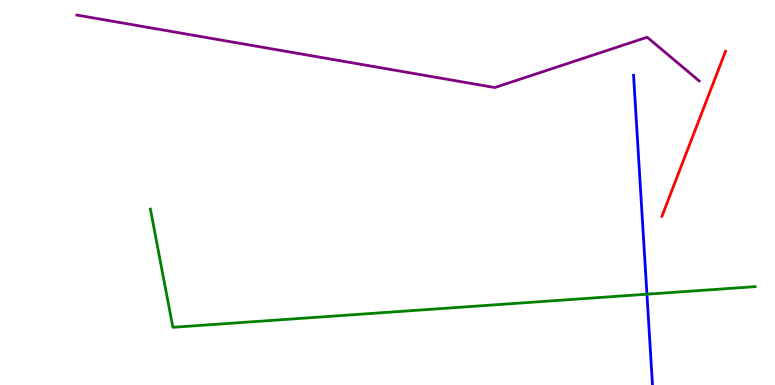[{'lines': ['blue', 'red'], 'intersections': []}, {'lines': ['green', 'red'], 'intersections': []}, {'lines': ['purple', 'red'], 'intersections': []}, {'lines': ['blue', 'green'], 'intersections': [{'x': 8.35, 'y': 2.36}]}, {'lines': ['blue', 'purple'], 'intersections': []}, {'lines': ['green', 'purple'], 'intersections': []}]